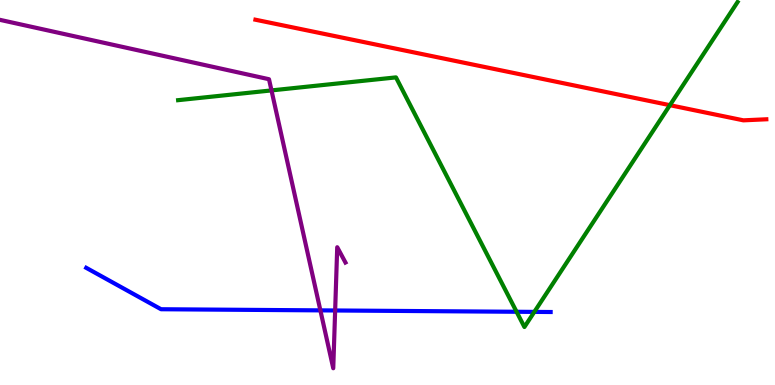[{'lines': ['blue', 'red'], 'intersections': []}, {'lines': ['green', 'red'], 'intersections': [{'x': 8.64, 'y': 7.27}]}, {'lines': ['purple', 'red'], 'intersections': []}, {'lines': ['blue', 'green'], 'intersections': [{'x': 6.67, 'y': 1.9}, {'x': 6.89, 'y': 1.9}]}, {'lines': ['blue', 'purple'], 'intersections': [{'x': 4.13, 'y': 1.94}, {'x': 4.32, 'y': 1.94}]}, {'lines': ['green', 'purple'], 'intersections': [{'x': 3.5, 'y': 7.65}]}]